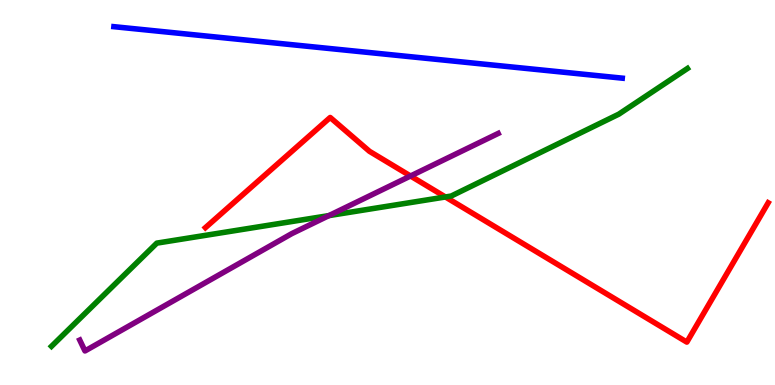[{'lines': ['blue', 'red'], 'intersections': []}, {'lines': ['green', 'red'], 'intersections': [{'x': 5.75, 'y': 4.88}]}, {'lines': ['purple', 'red'], 'intersections': [{'x': 5.3, 'y': 5.43}]}, {'lines': ['blue', 'green'], 'intersections': []}, {'lines': ['blue', 'purple'], 'intersections': []}, {'lines': ['green', 'purple'], 'intersections': [{'x': 4.24, 'y': 4.4}]}]